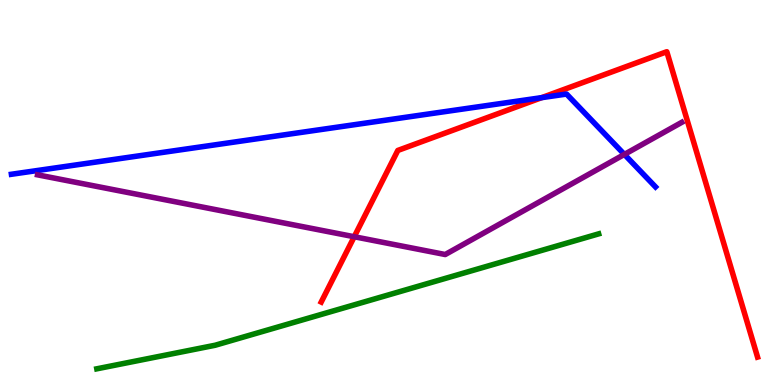[{'lines': ['blue', 'red'], 'intersections': [{'x': 6.99, 'y': 7.46}]}, {'lines': ['green', 'red'], 'intersections': []}, {'lines': ['purple', 'red'], 'intersections': [{'x': 4.57, 'y': 3.85}]}, {'lines': ['blue', 'green'], 'intersections': []}, {'lines': ['blue', 'purple'], 'intersections': [{'x': 8.06, 'y': 5.99}]}, {'lines': ['green', 'purple'], 'intersections': []}]